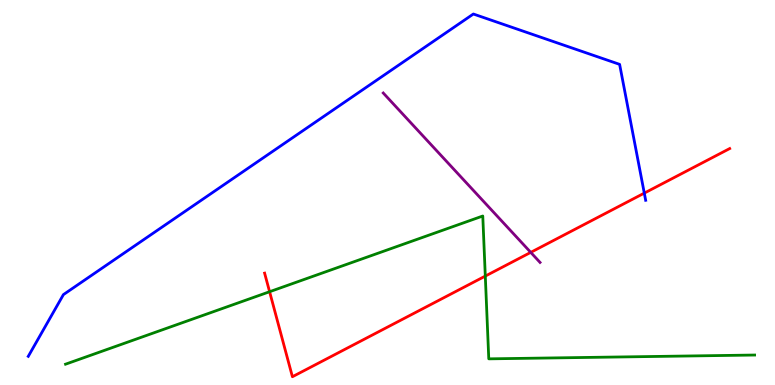[{'lines': ['blue', 'red'], 'intersections': [{'x': 8.31, 'y': 4.98}]}, {'lines': ['green', 'red'], 'intersections': [{'x': 3.48, 'y': 2.42}, {'x': 6.26, 'y': 2.83}]}, {'lines': ['purple', 'red'], 'intersections': [{'x': 6.85, 'y': 3.44}]}, {'lines': ['blue', 'green'], 'intersections': []}, {'lines': ['blue', 'purple'], 'intersections': []}, {'lines': ['green', 'purple'], 'intersections': []}]